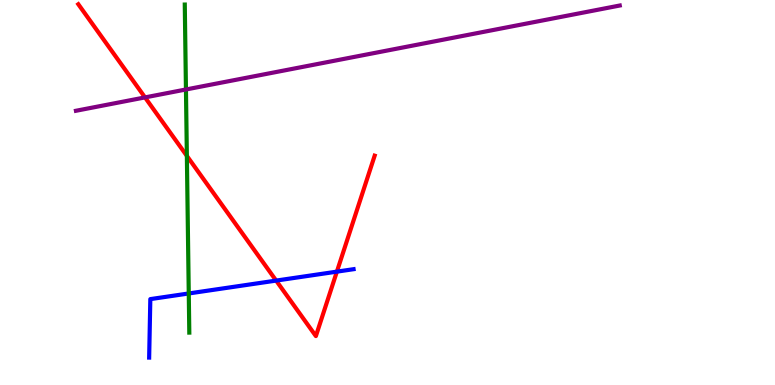[{'lines': ['blue', 'red'], 'intersections': [{'x': 3.56, 'y': 2.71}, {'x': 4.35, 'y': 2.94}]}, {'lines': ['green', 'red'], 'intersections': [{'x': 2.41, 'y': 5.95}]}, {'lines': ['purple', 'red'], 'intersections': [{'x': 1.87, 'y': 7.47}]}, {'lines': ['blue', 'green'], 'intersections': [{'x': 2.44, 'y': 2.38}]}, {'lines': ['blue', 'purple'], 'intersections': []}, {'lines': ['green', 'purple'], 'intersections': [{'x': 2.4, 'y': 7.68}]}]